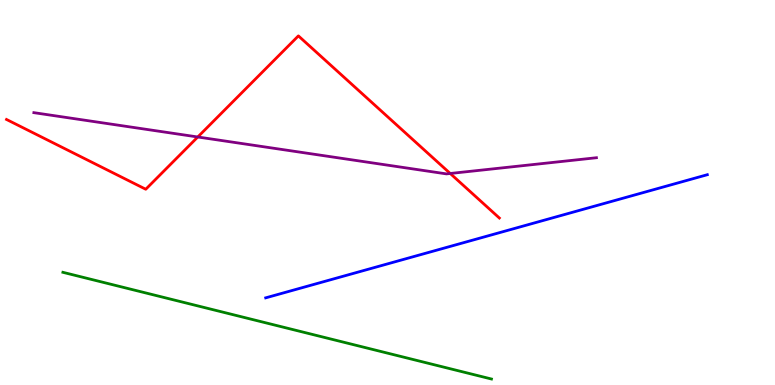[{'lines': ['blue', 'red'], 'intersections': []}, {'lines': ['green', 'red'], 'intersections': []}, {'lines': ['purple', 'red'], 'intersections': [{'x': 2.55, 'y': 6.44}, {'x': 5.81, 'y': 5.49}]}, {'lines': ['blue', 'green'], 'intersections': []}, {'lines': ['blue', 'purple'], 'intersections': []}, {'lines': ['green', 'purple'], 'intersections': []}]